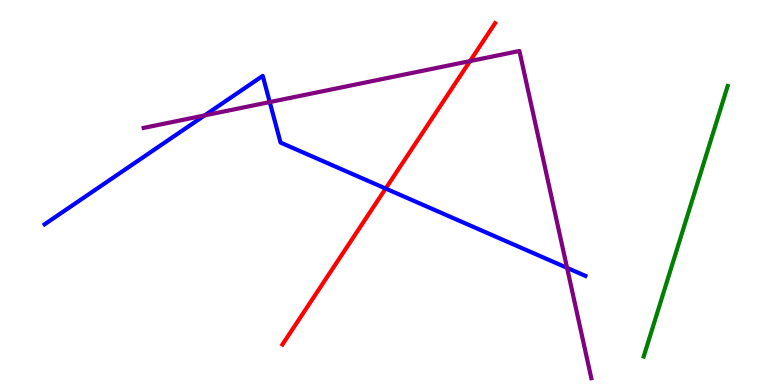[{'lines': ['blue', 'red'], 'intersections': [{'x': 4.98, 'y': 5.1}]}, {'lines': ['green', 'red'], 'intersections': []}, {'lines': ['purple', 'red'], 'intersections': [{'x': 6.06, 'y': 8.41}]}, {'lines': ['blue', 'green'], 'intersections': []}, {'lines': ['blue', 'purple'], 'intersections': [{'x': 2.64, 'y': 7.0}, {'x': 3.48, 'y': 7.35}, {'x': 7.32, 'y': 3.04}]}, {'lines': ['green', 'purple'], 'intersections': []}]